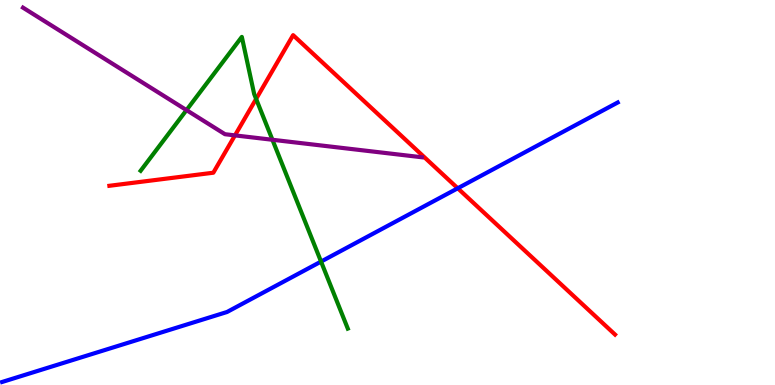[{'lines': ['blue', 'red'], 'intersections': [{'x': 5.91, 'y': 5.11}]}, {'lines': ['green', 'red'], 'intersections': [{'x': 3.3, 'y': 7.43}]}, {'lines': ['purple', 'red'], 'intersections': [{'x': 3.03, 'y': 6.48}]}, {'lines': ['blue', 'green'], 'intersections': [{'x': 4.14, 'y': 3.21}]}, {'lines': ['blue', 'purple'], 'intersections': []}, {'lines': ['green', 'purple'], 'intersections': [{'x': 2.41, 'y': 7.14}, {'x': 3.52, 'y': 6.37}]}]